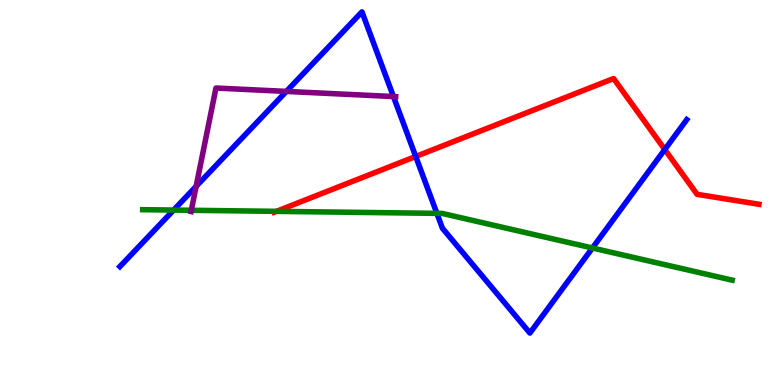[{'lines': ['blue', 'red'], 'intersections': [{'x': 5.36, 'y': 5.94}, {'x': 8.58, 'y': 6.12}]}, {'lines': ['green', 'red'], 'intersections': [{'x': 3.57, 'y': 4.51}]}, {'lines': ['purple', 'red'], 'intersections': []}, {'lines': ['blue', 'green'], 'intersections': [{'x': 2.24, 'y': 4.54}, {'x': 5.64, 'y': 4.46}, {'x': 7.64, 'y': 3.56}]}, {'lines': ['blue', 'purple'], 'intersections': [{'x': 2.53, 'y': 5.16}, {'x': 3.7, 'y': 7.63}, {'x': 5.08, 'y': 7.49}]}, {'lines': ['green', 'purple'], 'intersections': [{'x': 2.47, 'y': 4.54}]}]